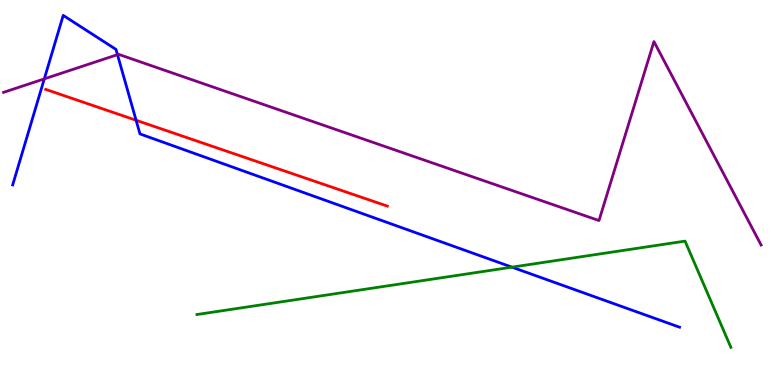[{'lines': ['blue', 'red'], 'intersections': [{'x': 1.76, 'y': 6.88}]}, {'lines': ['green', 'red'], 'intersections': []}, {'lines': ['purple', 'red'], 'intersections': []}, {'lines': ['blue', 'green'], 'intersections': [{'x': 6.61, 'y': 3.06}]}, {'lines': ['blue', 'purple'], 'intersections': [{'x': 0.572, 'y': 7.95}, {'x': 1.52, 'y': 8.58}]}, {'lines': ['green', 'purple'], 'intersections': []}]